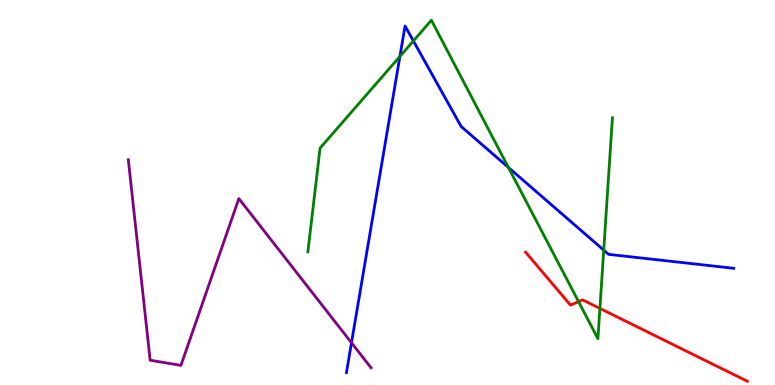[{'lines': ['blue', 'red'], 'intersections': []}, {'lines': ['green', 'red'], 'intersections': [{'x': 7.47, 'y': 2.17}, {'x': 7.74, 'y': 1.99}]}, {'lines': ['purple', 'red'], 'intersections': []}, {'lines': ['blue', 'green'], 'intersections': [{'x': 5.16, 'y': 8.53}, {'x': 5.33, 'y': 8.94}, {'x': 6.56, 'y': 5.65}, {'x': 7.79, 'y': 3.5}]}, {'lines': ['blue', 'purple'], 'intersections': [{'x': 4.54, 'y': 1.1}]}, {'lines': ['green', 'purple'], 'intersections': []}]